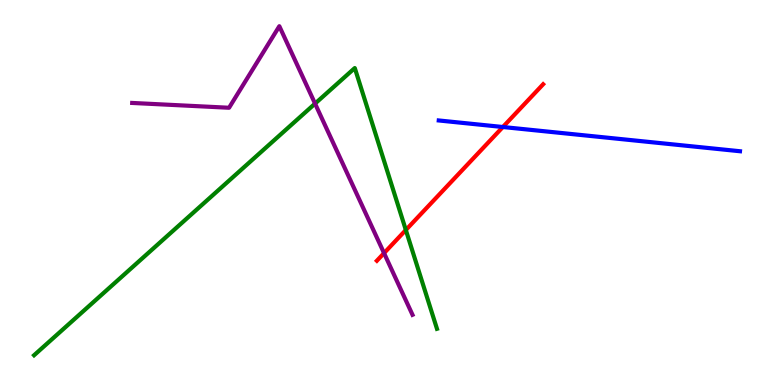[{'lines': ['blue', 'red'], 'intersections': [{'x': 6.49, 'y': 6.7}]}, {'lines': ['green', 'red'], 'intersections': [{'x': 5.24, 'y': 4.03}]}, {'lines': ['purple', 'red'], 'intersections': [{'x': 4.96, 'y': 3.43}]}, {'lines': ['blue', 'green'], 'intersections': []}, {'lines': ['blue', 'purple'], 'intersections': []}, {'lines': ['green', 'purple'], 'intersections': [{'x': 4.07, 'y': 7.31}]}]